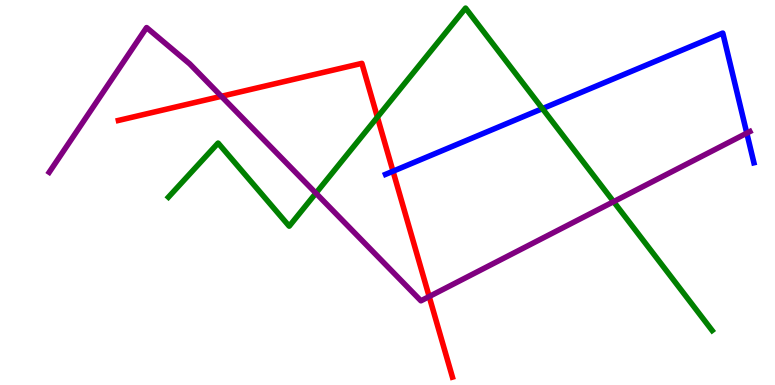[{'lines': ['blue', 'red'], 'intersections': [{'x': 5.07, 'y': 5.55}]}, {'lines': ['green', 'red'], 'intersections': [{'x': 4.87, 'y': 6.96}]}, {'lines': ['purple', 'red'], 'intersections': [{'x': 2.86, 'y': 7.5}, {'x': 5.54, 'y': 2.3}]}, {'lines': ['blue', 'green'], 'intersections': [{'x': 7.0, 'y': 7.18}]}, {'lines': ['blue', 'purple'], 'intersections': [{'x': 9.64, 'y': 6.54}]}, {'lines': ['green', 'purple'], 'intersections': [{'x': 4.08, 'y': 4.98}, {'x': 7.92, 'y': 4.76}]}]